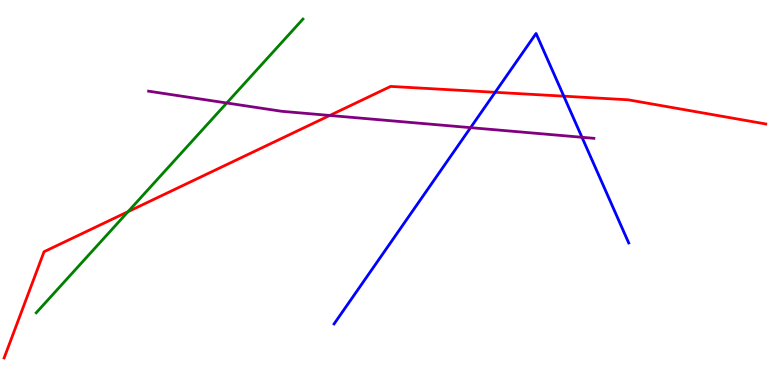[{'lines': ['blue', 'red'], 'intersections': [{'x': 6.39, 'y': 7.6}, {'x': 7.27, 'y': 7.5}]}, {'lines': ['green', 'red'], 'intersections': [{'x': 1.65, 'y': 4.5}]}, {'lines': ['purple', 'red'], 'intersections': [{'x': 4.25, 'y': 7.0}]}, {'lines': ['blue', 'green'], 'intersections': []}, {'lines': ['blue', 'purple'], 'intersections': [{'x': 6.07, 'y': 6.68}, {'x': 7.51, 'y': 6.43}]}, {'lines': ['green', 'purple'], 'intersections': [{'x': 2.93, 'y': 7.32}]}]